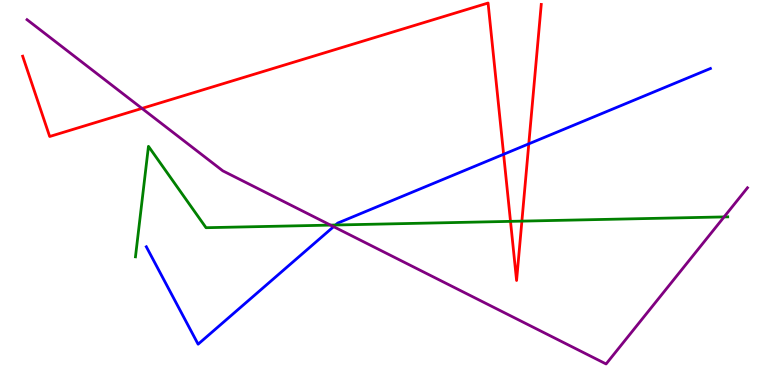[{'lines': ['blue', 'red'], 'intersections': [{'x': 6.5, 'y': 5.99}, {'x': 6.82, 'y': 6.26}]}, {'lines': ['green', 'red'], 'intersections': [{'x': 6.59, 'y': 4.25}, {'x': 6.73, 'y': 4.26}]}, {'lines': ['purple', 'red'], 'intersections': [{'x': 1.83, 'y': 7.18}]}, {'lines': ['blue', 'green'], 'intersections': [{'x': 4.33, 'y': 4.16}]}, {'lines': ['blue', 'purple'], 'intersections': [{'x': 4.3, 'y': 4.11}]}, {'lines': ['green', 'purple'], 'intersections': [{'x': 4.26, 'y': 4.15}, {'x': 9.34, 'y': 4.37}]}]